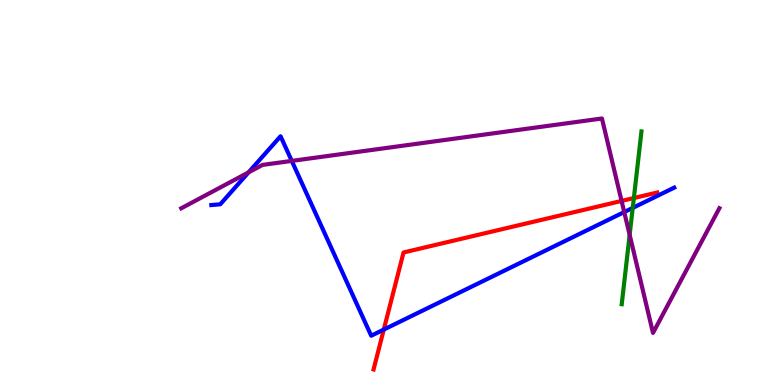[{'lines': ['blue', 'red'], 'intersections': [{'x': 4.95, 'y': 1.44}]}, {'lines': ['green', 'red'], 'intersections': [{'x': 8.18, 'y': 4.86}]}, {'lines': ['purple', 'red'], 'intersections': [{'x': 8.02, 'y': 4.78}]}, {'lines': ['blue', 'green'], 'intersections': [{'x': 8.16, 'y': 4.6}]}, {'lines': ['blue', 'purple'], 'intersections': [{'x': 3.21, 'y': 5.52}, {'x': 3.76, 'y': 5.82}, {'x': 8.05, 'y': 4.49}]}, {'lines': ['green', 'purple'], 'intersections': [{'x': 8.12, 'y': 3.9}]}]